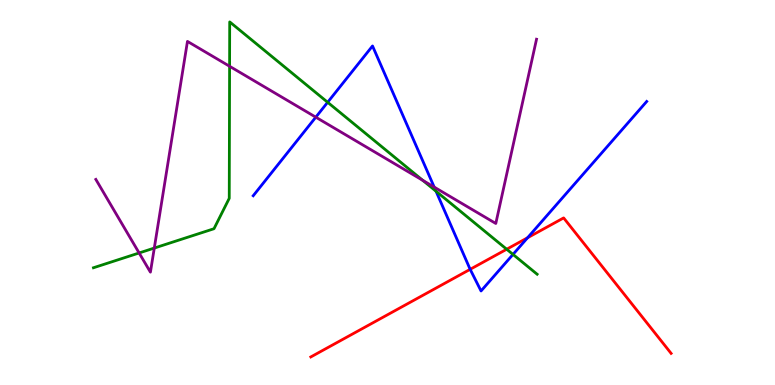[{'lines': ['blue', 'red'], 'intersections': [{'x': 6.07, 'y': 3.0}, {'x': 6.81, 'y': 3.82}]}, {'lines': ['green', 'red'], 'intersections': [{'x': 6.54, 'y': 3.53}]}, {'lines': ['purple', 'red'], 'intersections': []}, {'lines': ['blue', 'green'], 'intersections': [{'x': 4.23, 'y': 7.34}, {'x': 5.63, 'y': 5.03}, {'x': 6.62, 'y': 3.39}]}, {'lines': ['blue', 'purple'], 'intersections': [{'x': 4.07, 'y': 6.96}, {'x': 5.6, 'y': 5.14}]}, {'lines': ['green', 'purple'], 'intersections': [{'x': 1.8, 'y': 3.43}, {'x': 1.99, 'y': 3.56}, {'x': 2.96, 'y': 8.28}, {'x': 5.45, 'y': 5.32}]}]